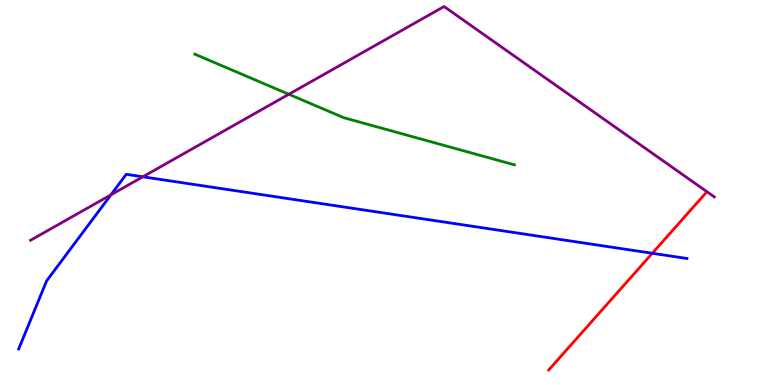[{'lines': ['blue', 'red'], 'intersections': [{'x': 8.42, 'y': 3.42}]}, {'lines': ['green', 'red'], 'intersections': []}, {'lines': ['purple', 'red'], 'intersections': []}, {'lines': ['blue', 'green'], 'intersections': []}, {'lines': ['blue', 'purple'], 'intersections': [{'x': 1.43, 'y': 4.94}, {'x': 1.84, 'y': 5.41}]}, {'lines': ['green', 'purple'], 'intersections': [{'x': 3.73, 'y': 7.55}]}]